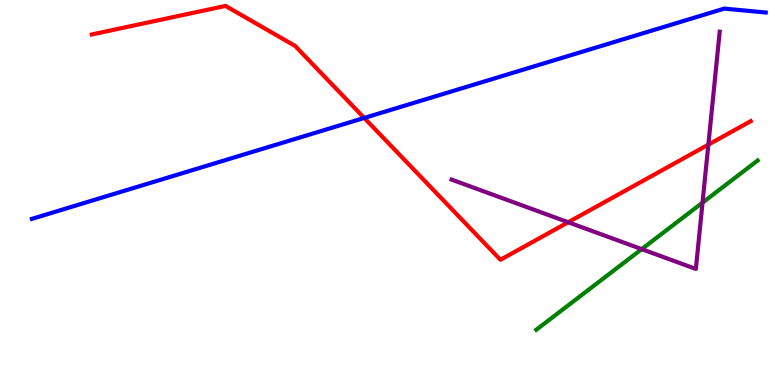[{'lines': ['blue', 'red'], 'intersections': [{'x': 4.7, 'y': 6.94}]}, {'lines': ['green', 'red'], 'intersections': []}, {'lines': ['purple', 'red'], 'intersections': [{'x': 7.33, 'y': 4.23}, {'x': 9.14, 'y': 6.24}]}, {'lines': ['blue', 'green'], 'intersections': []}, {'lines': ['blue', 'purple'], 'intersections': []}, {'lines': ['green', 'purple'], 'intersections': [{'x': 8.28, 'y': 3.53}, {'x': 9.06, 'y': 4.74}]}]